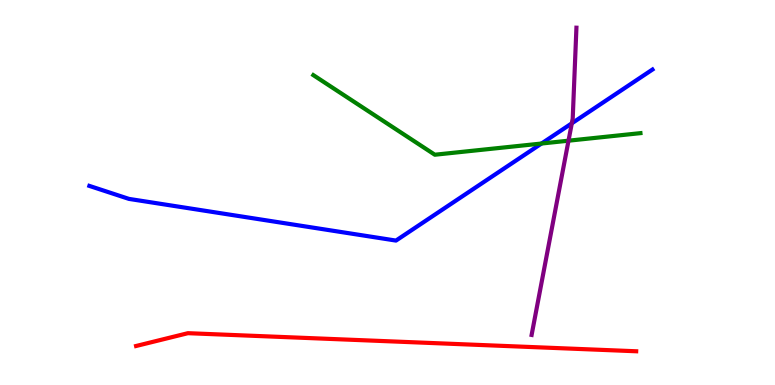[{'lines': ['blue', 'red'], 'intersections': []}, {'lines': ['green', 'red'], 'intersections': []}, {'lines': ['purple', 'red'], 'intersections': []}, {'lines': ['blue', 'green'], 'intersections': [{'x': 6.99, 'y': 6.27}]}, {'lines': ['blue', 'purple'], 'intersections': [{'x': 7.38, 'y': 6.8}]}, {'lines': ['green', 'purple'], 'intersections': [{'x': 7.34, 'y': 6.35}]}]